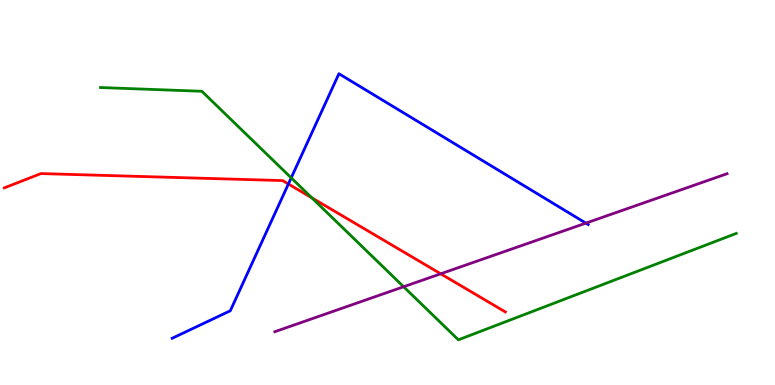[{'lines': ['blue', 'red'], 'intersections': [{'x': 3.72, 'y': 5.22}]}, {'lines': ['green', 'red'], 'intersections': [{'x': 4.02, 'y': 4.86}]}, {'lines': ['purple', 'red'], 'intersections': [{'x': 5.69, 'y': 2.89}]}, {'lines': ['blue', 'green'], 'intersections': [{'x': 3.76, 'y': 5.38}]}, {'lines': ['blue', 'purple'], 'intersections': [{'x': 7.56, 'y': 4.2}]}, {'lines': ['green', 'purple'], 'intersections': [{'x': 5.21, 'y': 2.55}]}]